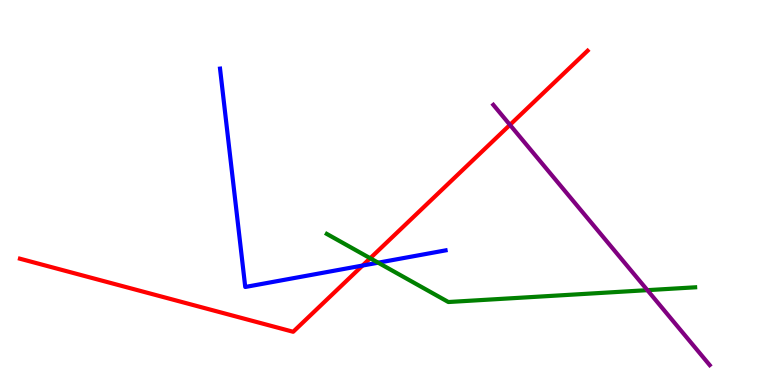[{'lines': ['blue', 'red'], 'intersections': [{'x': 4.68, 'y': 3.1}]}, {'lines': ['green', 'red'], 'intersections': [{'x': 4.78, 'y': 3.29}]}, {'lines': ['purple', 'red'], 'intersections': [{'x': 6.58, 'y': 6.76}]}, {'lines': ['blue', 'green'], 'intersections': [{'x': 4.88, 'y': 3.18}]}, {'lines': ['blue', 'purple'], 'intersections': []}, {'lines': ['green', 'purple'], 'intersections': [{'x': 8.35, 'y': 2.46}]}]